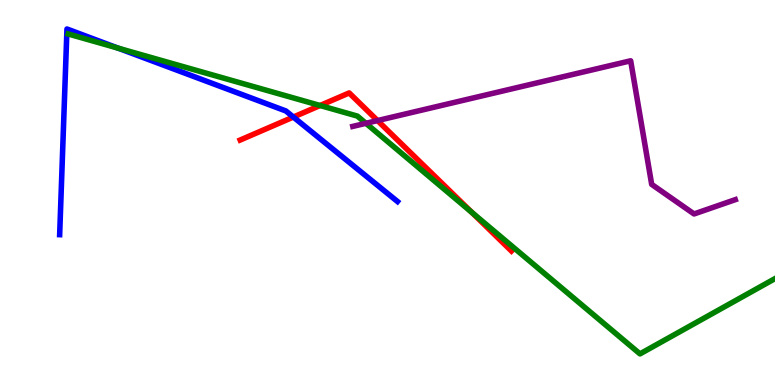[{'lines': ['blue', 'red'], 'intersections': [{'x': 3.79, 'y': 6.96}]}, {'lines': ['green', 'red'], 'intersections': [{'x': 4.13, 'y': 7.26}, {'x': 6.09, 'y': 4.49}]}, {'lines': ['purple', 'red'], 'intersections': [{'x': 4.87, 'y': 6.87}]}, {'lines': ['blue', 'green'], 'intersections': [{'x': 1.52, 'y': 8.75}]}, {'lines': ['blue', 'purple'], 'intersections': []}, {'lines': ['green', 'purple'], 'intersections': [{'x': 4.72, 'y': 6.8}]}]